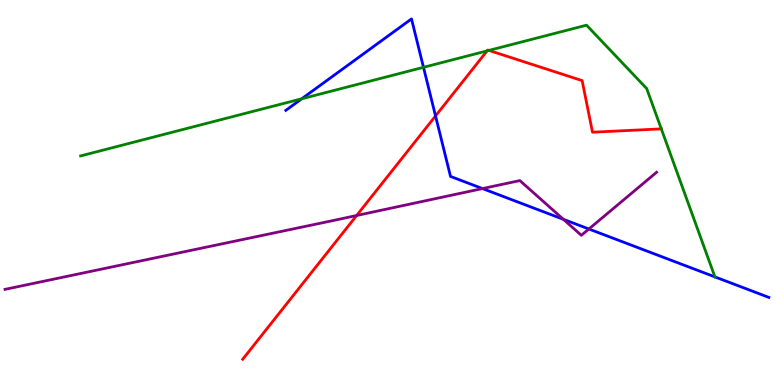[{'lines': ['blue', 'red'], 'intersections': [{'x': 5.62, 'y': 6.99}]}, {'lines': ['green', 'red'], 'intersections': [{'x': 6.29, 'y': 8.68}, {'x': 6.31, 'y': 8.69}, {'x': 8.53, 'y': 6.65}]}, {'lines': ['purple', 'red'], 'intersections': [{'x': 4.6, 'y': 4.4}]}, {'lines': ['blue', 'green'], 'intersections': [{'x': 3.89, 'y': 7.43}, {'x': 5.46, 'y': 8.25}, {'x': 9.22, 'y': 2.81}]}, {'lines': ['blue', 'purple'], 'intersections': [{'x': 6.23, 'y': 5.1}, {'x': 7.27, 'y': 4.3}, {'x': 7.6, 'y': 4.05}]}, {'lines': ['green', 'purple'], 'intersections': []}]